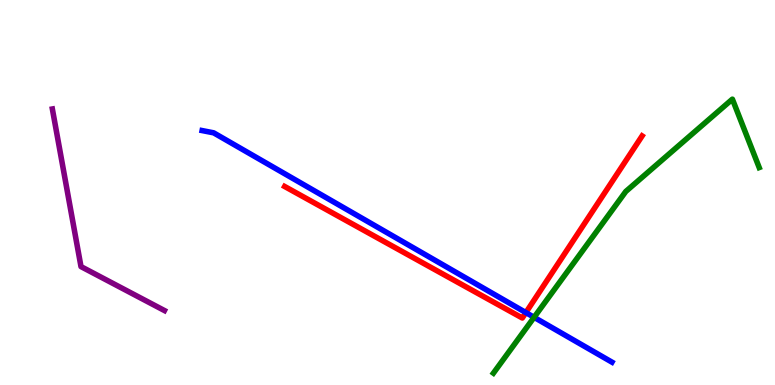[{'lines': ['blue', 'red'], 'intersections': [{'x': 6.79, 'y': 1.88}]}, {'lines': ['green', 'red'], 'intersections': []}, {'lines': ['purple', 'red'], 'intersections': []}, {'lines': ['blue', 'green'], 'intersections': [{'x': 6.89, 'y': 1.76}]}, {'lines': ['blue', 'purple'], 'intersections': []}, {'lines': ['green', 'purple'], 'intersections': []}]